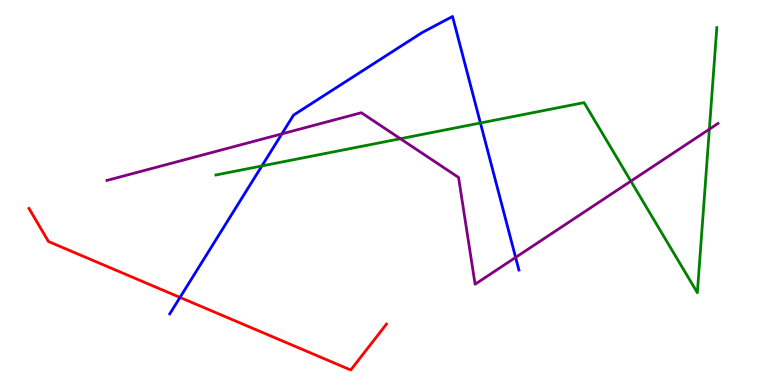[{'lines': ['blue', 'red'], 'intersections': [{'x': 2.32, 'y': 2.27}]}, {'lines': ['green', 'red'], 'intersections': []}, {'lines': ['purple', 'red'], 'intersections': []}, {'lines': ['blue', 'green'], 'intersections': [{'x': 3.38, 'y': 5.69}, {'x': 6.2, 'y': 6.81}]}, {'lines': ['blue', 'purple'], 'intersections': [{'x': 3.64, 'y': 6.52}, {'x': 6.65, 'y': 3.31}]}, {'lines': ['green', 'purple'], 'intersections': [{'x': 5.17, 'y': 6.4}, {'x': 8.14, 'y': 5.3}, {'x': 9.15, 'y': 6.64}]}]